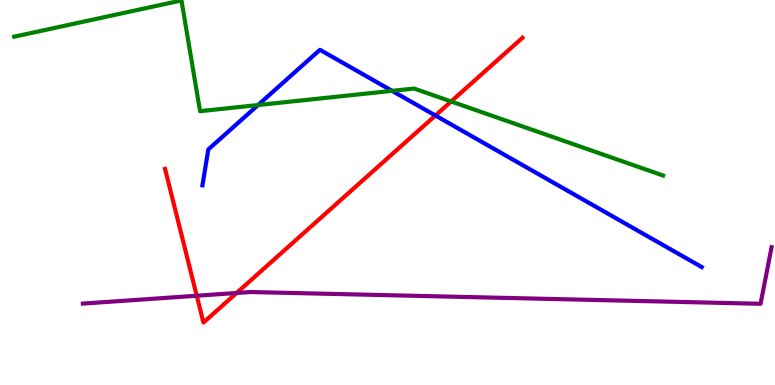[{'lines': ['blue', 'red'], 'intersections': [{'x': 5.62, 'y': 7.0}]}, {'lines': ['green', 'red'], 'intersections': [{'x': 5.82, 'y': 7.36}]}, {'lines': ['purple', 'red'], 'intersections': [{'x': 2.54, 'y': 2.32}, {'x': 3.05, 'y': 2.39}]}, {'lines': ['blue', 'green'], 'intersections': [{'x': 3.33, 'y': 7.27}, {'x': 5.06, 'y': 7.64}]}, {'lines': ['blue', 'purple'], 'intersections': []}, {'lines': ['green', 'purple'], 'intersections': []}]